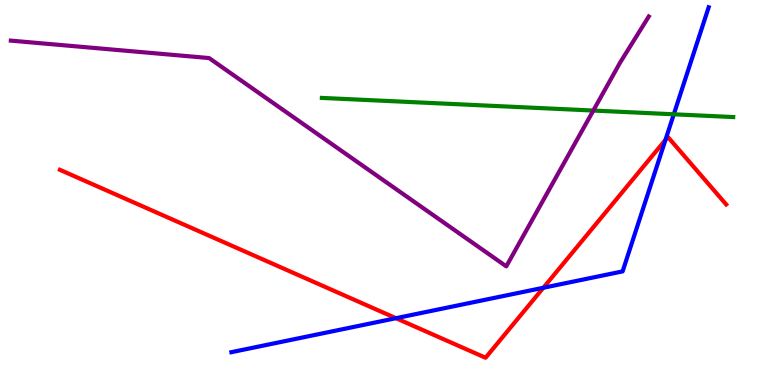[{'lines': ['blue', 'red'], 'intersections': [{'x': 5.11, 'y': 1.74}, {'x': 7.01, 'y': 2.53}, {'x': 8.59, 'y': 6.37}]}, {'lines': ['green', 'red'], 'intersections': []}, {'lines': ['purple', 'red'], 'intersections': []}, {'lines': ['blue', 'green'], 'intersections': [{'x': 8.69, 'y': 7.03}]}, {'lines': ['blue', 'purple'], 'intersections': []}, {'lines': ['green', 'purple'], 'intersections': [{'x': 7.66, 'y': 7.13}]}]